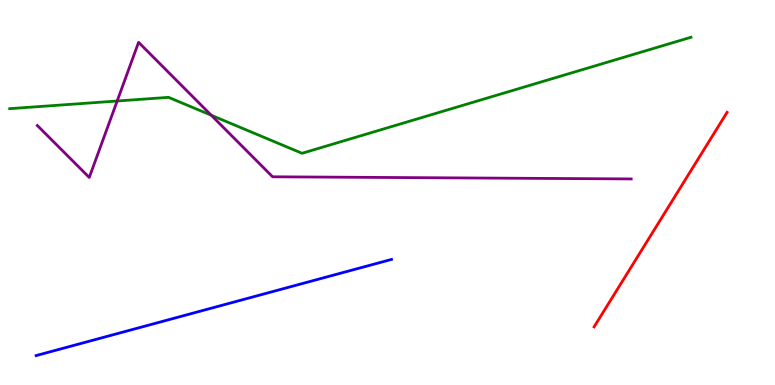[{'lines': ['blue', 'red'], 'intersections': []}, {'lines': ['green', 'red'], 'intersections': []}, {'lines': ['purple', 'red'], 'intersections': []}, {'lines': ['blue', 'green'], 'intersections': []}, {'lines': ['blue', 'purple'], 'intersections': []}, {'lines': ['green', 'purple'], 'intersections': [{'x': 1.51, 'y': 7.38}, {'x': 2.73, 'y': 7.01}]}]